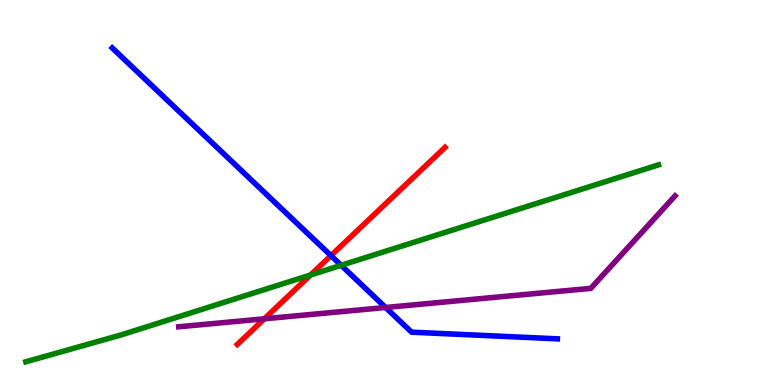[{'lines': ['blue', 'red'], 'intersections': [{'x': 4.27, 'y': 3.36}]}, {'lines': ['green', 'red'], 'intersections': [{'x': 4.01, 'y': 2.86}]}, {'lines': ['purple', 'red'], 'intersections': [{'x': 3.41, 'y': 1.72}]}, {'lines': ['blue', 'green'], 'intersections': [{'x': 4.4, 'y': 3.11}]}, {'lines': ['blue', 'purple'], 'intersections': [{'x': 4.98, 'y': 2.01}]}, {'lines': ['green', 'purple'], 'intersections': []}]